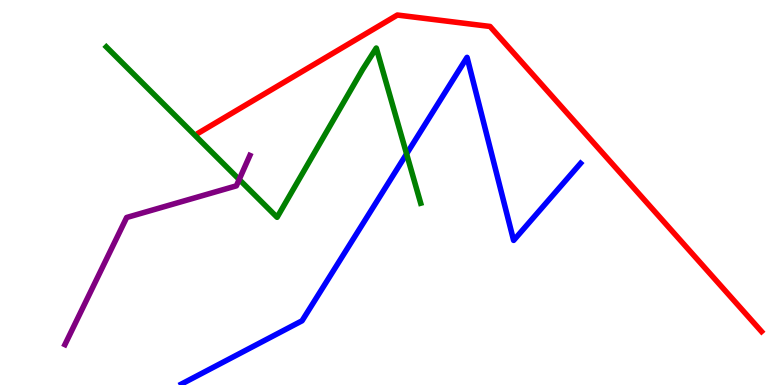[{'lines': ['blue', 'red'], 'intersections': []}, {'lines': ['green', 'red'], 'intersections': []}, {'lines': ['purple', 'red'], 'intersections': []}, {'lines': ['blue', 'green'], 'intersections': [{'x': 5.25, 'y': 6.0}]}, {'lines': ['blue', 'purple'], 'intersections': []}, {'lines': ['green', 'purple'], 'intersections': [{'x': 3.09, 'y': 5.34}]}]